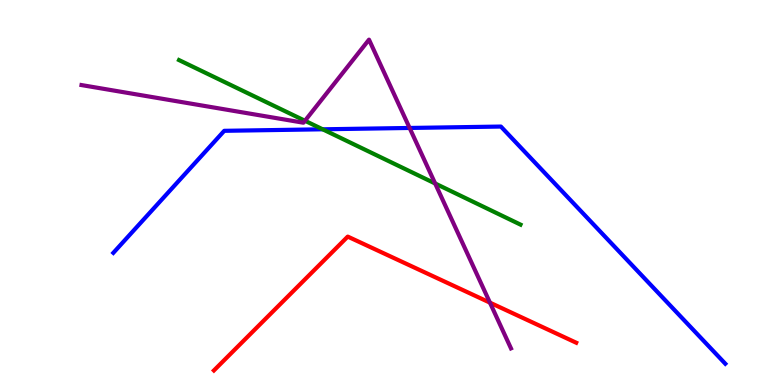[{'lines': ['blue', 'red'], 'intersections': []}, {'lines': ['green', 'red'], 'intersections': []}, {'lines': ['purple', 'red'], 'intersections': [{'x': 6.32, 'y': 2.14}]}, {'lines': ['blue', 'green'], 'intersections': [{'x': 4.16, 'y': 6.64}]}, {'lines': ['blue', 'purple'], 'intersections': [{'x': 5.29, 'y': 6.68}]}, {'lines': ['green', 'purple'], 'intersections': [{'x': 3.94, 'y': 6.86}, {'x': 5.61, 'y': 5.23}]}]